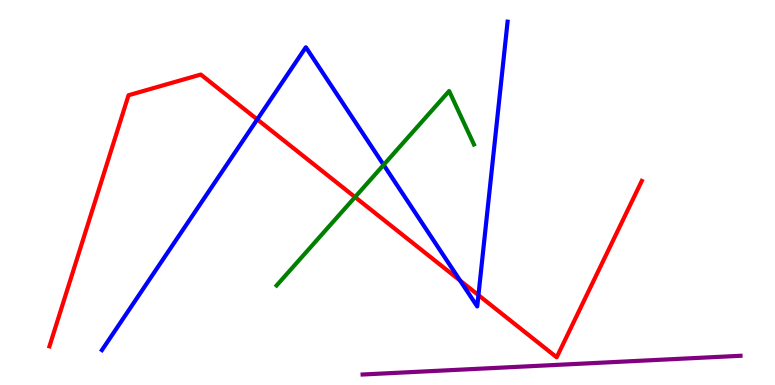[{'lines': ['blue', 'red'], 'intersections': [{'x': 3.32, 'y': 6.9}, {'x': 5.94, 'y': 2.71}, {'x': 6.17, 'y': 2.33}]}, {'lines': ['green', 'red'], 'intersections': [{'x': 4.58, 'y': 4.88}]}, {'lines': ['purple', 'red'], 'intersections': []}, {'lines': ['blue', 'green'], 'intersections': [{'x': 4.95, 'y': 5.72}]}, {'lines': ['blue', 'purple'], 'intersections': []}, {'lines': ['green', 'purple'], 'intersections': []}]